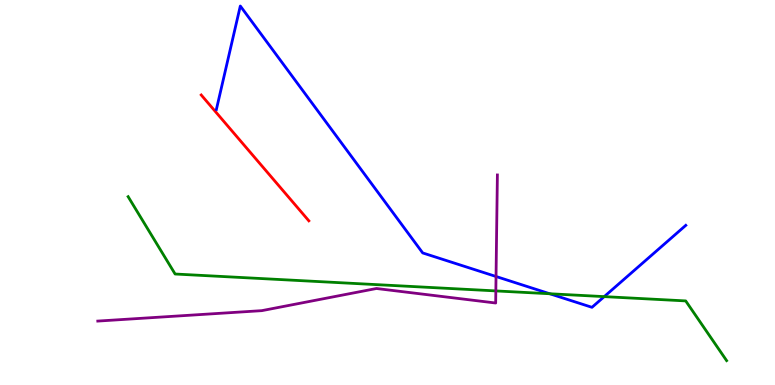[{'lines': ['blue', 'red'], 'intersections': []}, {'lines': ['green', 'red'], 'intersections': []}, {'lines': ['purple', 'red'], 'intersections': []}, {'lines': ['blue', 'green'], 'intersections': [{'x': 7.09, 'y': 2.37}, {'x': 7.8, 'y': 2.3}]}, {'lines': ['blue', 'purple'], 'intersections': [{'x': 6.4, 'y': 2.82}]}, {'lines': ['green', 'purple'], 'intersections': [{'x': 6.4, 'y': 2.44}]}]